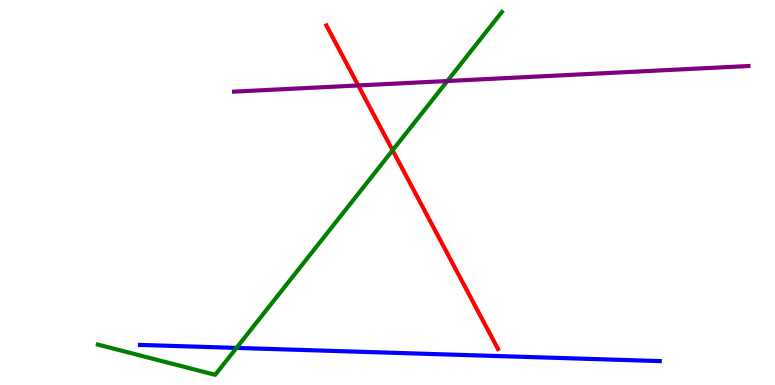[{'lines': ['blue', 'red'], 'intersections': []}, {'lines': ['green', 'red'], 'intersections': [{'x': 5.07, 'y': 6.1}]}, {'lines': ['purple', 'red'], 'intersections': [{'x': 4.62, 'y': 7.78}]}, {'lines': ['blue', 'green'], 'intersections': [{'x': 3.05, 'y': 0.963}]}, {'lines': ['blue', 'purple'], 'intersections': []}, {'lines': ['green', 'purple'], 'intersections': [{'x': 5.77, 'y': 7.9}]}]